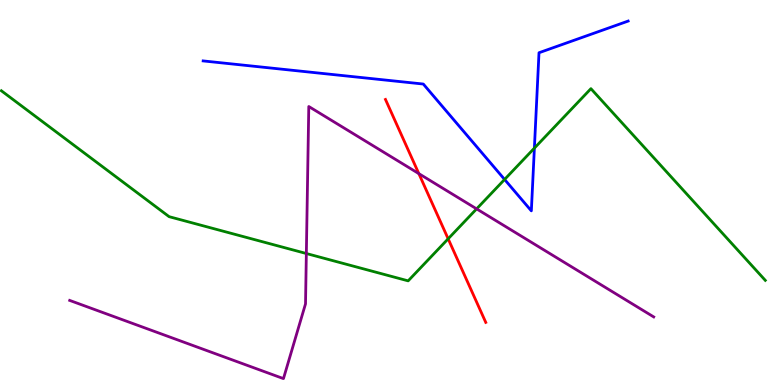[{'lines': ['blue', 'red'], 'intersections': []}, {'lines': ['green', 'red'], 'intersections': [{'x': 5.78, 'y': 3.8}]}, {'lines': ['purple', 'red'], 'intersections': [{'x': 5.4, 'y': 5.49}]}, {'lines': ['blue', 'green'], 'intersections': [{'x': 6.51, 'y': 5.34}, {'x': 6.9, 'y': 6.15}]}, {'lines': ['blue', 'purple'], 'intersections': []}, {'lines': ['green', 'purple'], 'intersections': [{'x': 3.95, 'y': 3.42}, {'x': 6.15, 'y': 4.57}]}]